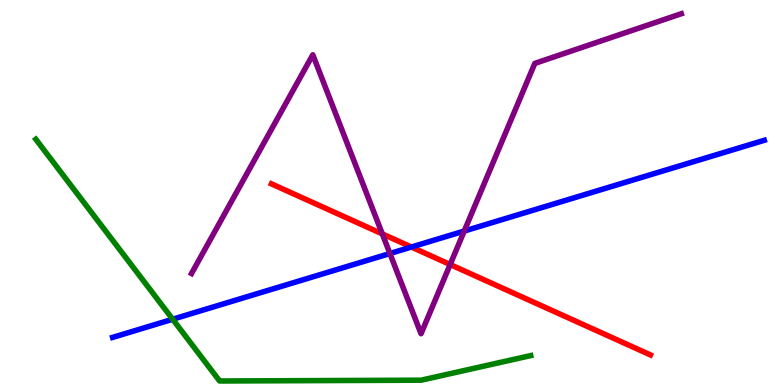[{'lines': ['blue', 'red'], 'intersections': [{'x': 5.31, 'y': 3.58}]}, {'lines': ['green', 'red'], 'intersections': []}, {'lines': ['purple', 'red'], 'intersections': [{'x': 4.93, 'y': 3.92}, {'x': 5.81, 'y': 3.13}]}, {'lines': ['blue', 'green'], 'intersections': [{'x': 2.23, 'y': 1.71}]}, {'lines': ['blue', 'purple'], 'intersections': [{'x': 5.03, 'y': 3.41}, {'x': 5.99, 'y': 4.0}]}, {'lines': ['green', 'purple'], 'intersections': []}]